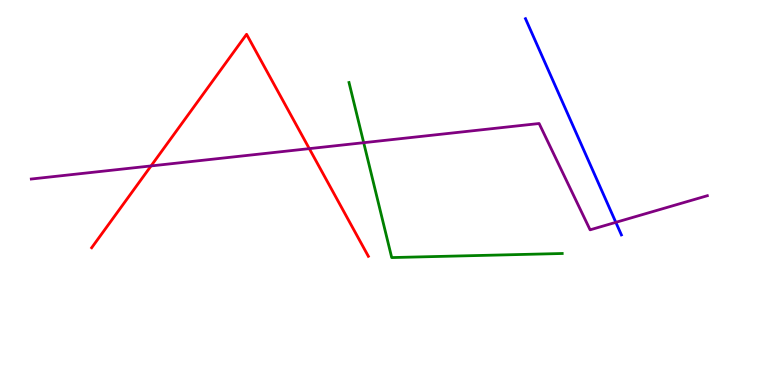[{'lines': ['blue', 'red'], 'intersections': []}, {'lines': ['green', 'red'], 'intersections': []}, {'lines': ['purple', 'red'], 'intersections': [{'x': 1.95, 'y': 5.69}, {'x': 3.99, 'y': 6.14}]}, {'lines': ['blue', 'green'], 'intersections': []}, {'lines': ['blue', 'purple'], 'intersections': [{'x': 7.95, 'y': 4.22}]}, {'lines': ['green', 'purple'], 'intersections': [{'x': 4.69, 'y': 6.29}]}]